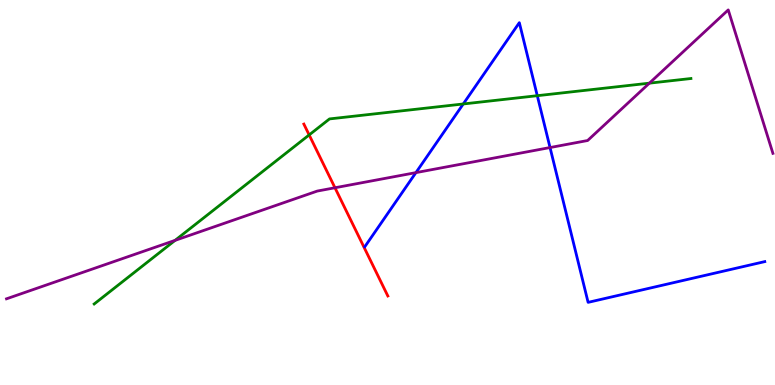[{'lines': ['blue', 'red'], 'intersections': []}, {'lines': ['green', 'red'], 'intersections': [{'x': 3.99, 'y': 6.5}]}, {'lines': ['purple', 'red'], 'intersections': [{'x': 4.32, 'y': 5.12}]}, {'lines': ['blue', 'green'], 'intersections': [{'x': 5.98, 'y': 7.3}, {'x': 6.93, 'y': 7.51}]}, {'lines': ['blue', 'purple'], 'intersections': [{'x': 5.37, 'y': 5.52}, {'x': 7.1, 'y': 6.17}]}, {'lines': ['green', 'purple'], 'intersections': [{'x': 2.26, 'y': 3.76}, {'x': 8.38, 'y': 7.84}]}]